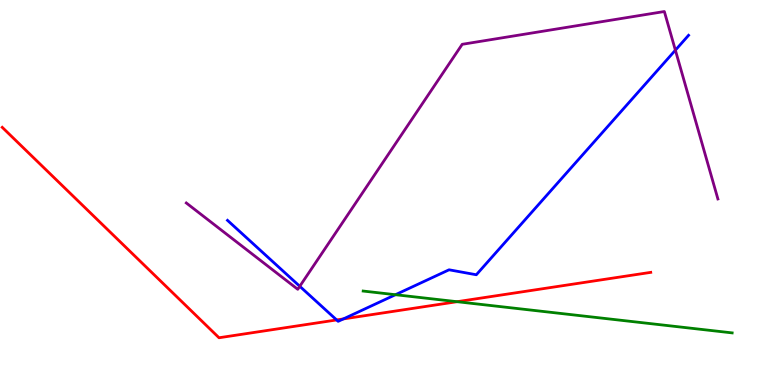[{'lines': ['blue', 'red'], 'intersections': [{'x': 4.34, 'y': 1.69}, {'x': 4.43, 'y': 1.72}]}, {'lines': ['green', 'red'], 'intersections': [{'x': 5.9, 'y': 2.16}]}, {'lines': ['purple', 'red'], 'intersections': []}, {'lines': ['blue', 'green'], 'intersections': [{'x': 5.1, 'y': 2.35}]}, {'lines': ['blue', 'purple'], 'intersections': [{'x': 3.87, 'y': 2.56}, {'x': 8.71, 'y': 8.7}]}, {'lines': ['green', 'purple'], 'intersections': []}]